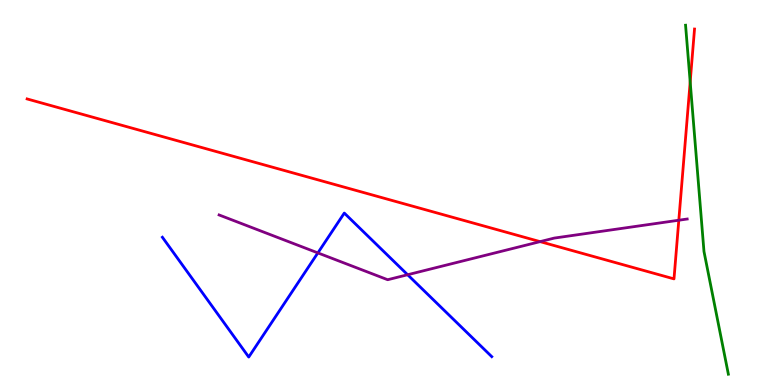[{'lines': ['blue', 'red'], 'intersections': []}, {'lines': ['green', 'red'], 'intersections': [{'x': 8.91, 'y': 7.87}]}, {'lines': ['purple', 'red'], 'intersections': [{'x': 6.97, 'y': 3.72}, {'x': 8.76, 'y': 4.28}]}, {'lines': ['blue', 'green'], 'intersections': []}, {'lines': ['blue', 'purple'], 'intersections': [{'x': 4.1, 'y': 3.43}, {'x': 5.26, 'y': 2.86}]}, {'lines': ['green', 'purple'], 'intersections': []}]